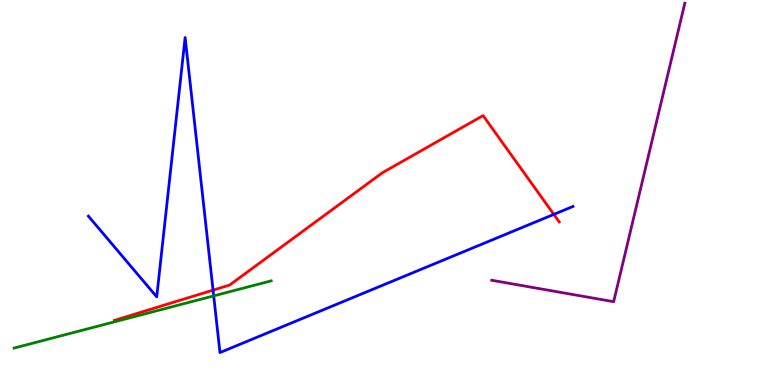[{'lines': ['blue', 'red'], 'intersections': [{'x': 2.75, 'y': 2.46}, {'x': 7.15, 'y': 4.43}]}, {'lines': ['green', 'red'], 'intersections': []}, {'lines': ['purple', 'red'], 'intersections': []}, {'lines': ['blue', 'green'], 'intersections': [{'x': 2.76, 'y': 2.31}]}, {'lines': ['blue', 'purple'], 'intersections': []}, {'lines': ['green', 'purple'], 'intersections': []}]